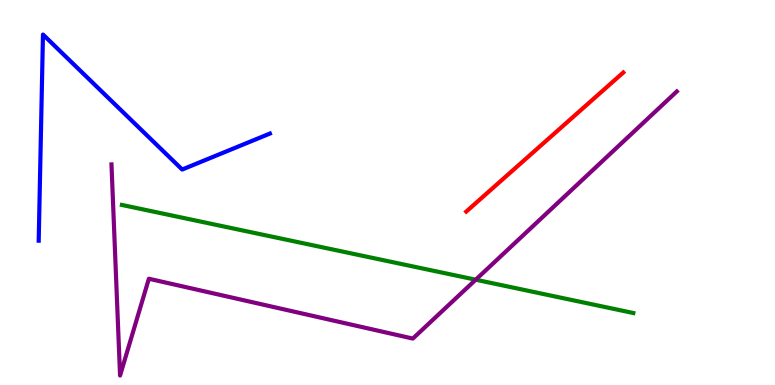[{'lines': ['blue', 'red'], 'intersections': []}, {'lines': ['green', 'red'], 'intersections': []}, {'lines': ['purple', 'red'], 'intersections': []}, {'lines': ['blue', 'green'], 'intersections': []}, {'lines': ['blue', 'purple'], 'intersections': []}, {'lines': ['green', 'purple'], 'intersections': [{'x': 6.14, 'y': 2.73}]}]